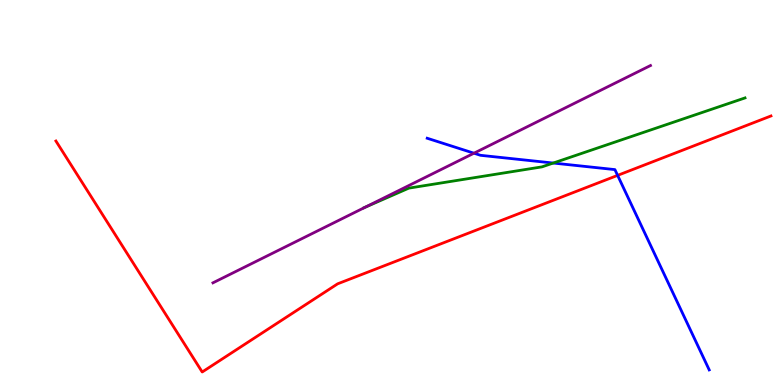[{'lines': ['blue', 'red'], 'intersections': [{'x': 7.97, 'y': 5.44}]}, {'lines': ['green', 'red'], 'intersections': []}, {'lines': ['purple', 'red'], 'intersections': []}, {'lines': ['blue', 'green'], 'intersections': [{'x': 7.14, 'y': 5.77}]}, {'lines': ['blue', 'purple'], 'intersections': [{'x': 6.12, 'y': 6.02}]}, {'lines': ['green', 'purple'], 'intersections': [{'x': 4.71, 'y': 4.62}]}]